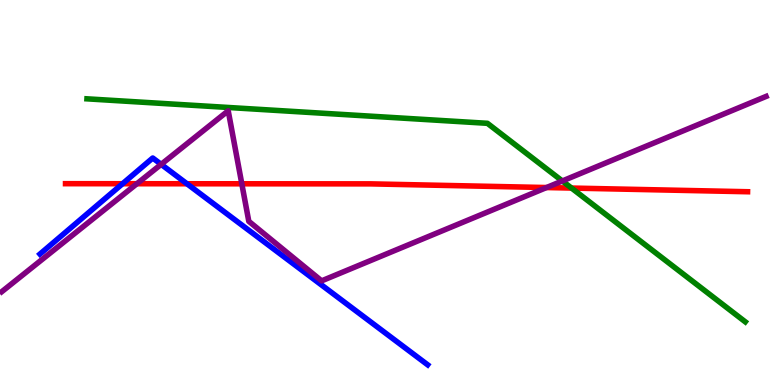[{'lines': ['blue', 'red'], 'intersections': [{'x': 1.58, 'y': 5.23}, {'x': 2.41, 'y': 5.23}]}, {'lines': ['green', 'red'], 'intersections': [{'x': 7.37, 'y': 5.12}]}, {'lines': ['purple', 'red'], 'intersections': [{'x': 1.77, 'y': 5.23}, {'x': 3.12, 'y': 5.23}, {'x': 7.05, 'y': 5.13}]}, {'lines': ['blue', 'green'], 'intersections': []}, {'lines': ['blue', 'purple'], 'intersections': [{'x': 2.08, 'y': 5.73}]}, {'lines': ['green', 'purple'], 'intersections': [{'x': 7.26, 'y': 5.3}]}]